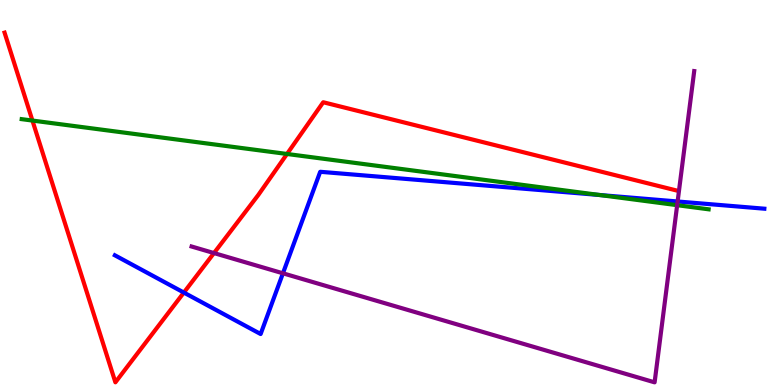[{'lines': ['blue', 'red'], 'intersections': [{'x': 2.37, 'y': 2.4}]}, {'lines': ['green', 'red'], 'intersections': [{'x': 0.418, 'y': 6.87}, {'x': 3.7, 'y': 6.0}]}, {'lines': ['purple', 'red'], 'intersections': [{'x': 2.76, 'y': 3.43}]}, {'lines': ['blue', 'green'], 'intersections': [{'x': 7.74, 'y': 4.93}]}, {'lines': ['blue', 'purple'], 'intersections': [{'x': 3.65, 'y': 2.9}, {'x': 8.74, 'y': 4.77}]}, {'lines': ['green', 'purple'], 'intersections': [{'x': 8.74, 'y': 4.67}]}]